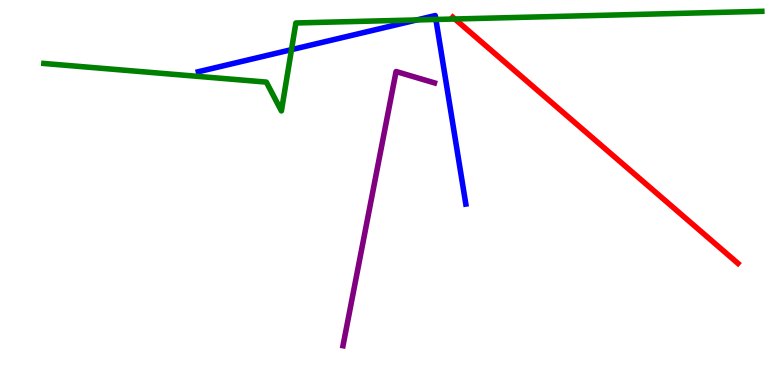[{'lines': ['blue', 'red'], 'intersections': []}, {'lines': ['green', 'red'], 'intersections': [{'x': 5.87, 'y': 9.51}]}, {'lines': ['purple', 'red'], 'intersections': []}, {'lines': ['blue', 'green'], 'intersections': [{'x': 3.76, 'y': 8.71}, {'x': 5.38, 'y': 9.48}, {'x': 5.62, 'y': 9.49}]}, {'lines': ['blue', 'purple'], 'intersections': []}, {'lines': ['green', 'purple'], 'intersections': []}]